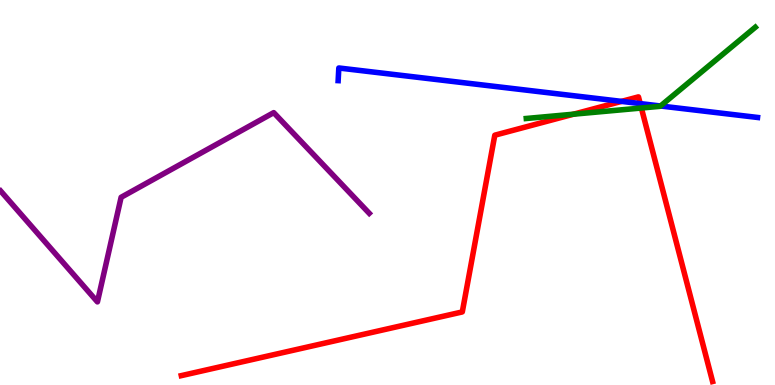[{'lines': ['blue', 'red'], 'intersections': [{'x': 8.02, 'y': 7.37}, {'x': 8.26, 'y': 7.31}]}, {'lines': ['green', 'red'], 'intersections': [{'x': 7.4, 'y': 7.03}, {'x': 8.28, 'y': 7.19}]}, {'lines': ['purple', 'red'], 'intersections': []}, {'lines': ['blue', 'green'], 'intersections': [{'x': 8.52, 'y': 7.25}]}, {'lines': ['blue', 'purple'], 'intersections': []}, {'lines': ['green', 'purple'], 'intersections': []}]